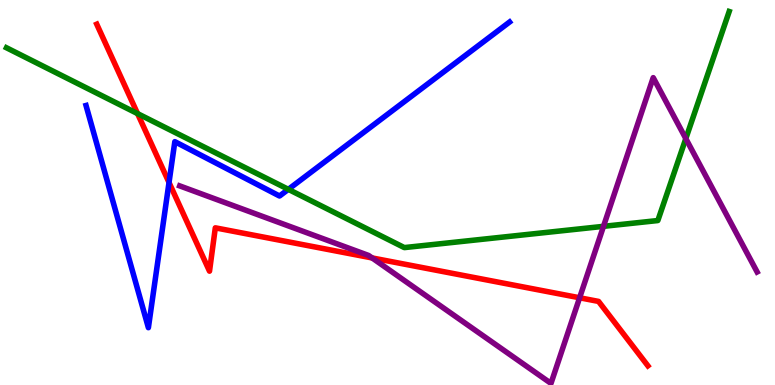[{'lines': ['blue', 'red'], 'intersections': [{'x': 2.18, 'y': 5.26}]}, {'lines': ['green', 'red'], 'intersections': [{'x': 1.78, 'y': 7.05}]}, {'lines': ['purple', 'red'], 'intersections': [{'x': 4.8, 'y': 3.3}, {'x': 7.48, 'y': 2.27}]}, {'lines': ['blue', 'green'], 'intersections': [{'x': 3.72, 'y': 5.08}]}, {'lines': ['blue', 'purple'], 'intersections': []}, {'lines': ['green', 'purple'], 'intersections': [{'x': 7.79, 'y': 4.12}, {'x': 8.85, 'y': 6.4}]}]